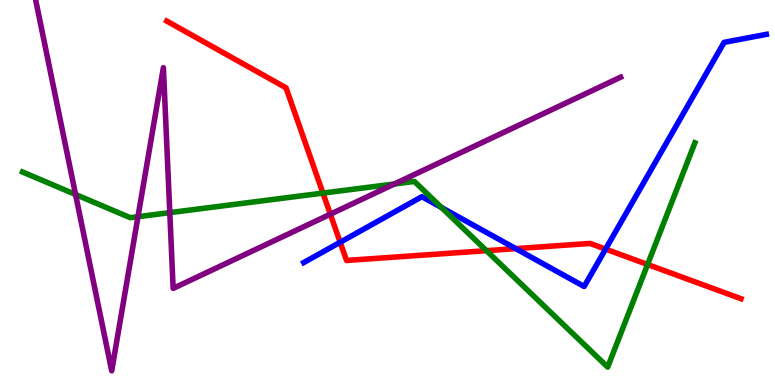[{'lines': ['blue', 'red'], 'intersections': [{'x': 4.39, 'y': 3.71}, {'x': 6.66, 'y': 3.54}, {'x': 7.81, 'y': 3.53}]}, {'lines': ['green', 'red'], 'intersections': [{'x': 4.17, 'y': 4.98}, {'x': 6.28, 'y': 3.49}, {'x': 8.36, 'y': 3.13}]}, {'lines': ['purple', 'red'], 'intersections': [{'x': 4.26, 'y': 4.44}]}, {'lines': ['blue', 'green'], 'intersections': [{'x': 5.7, 'y': 4.61}]}, {'lines': ['blue', 'purple'], 'intersections': []}, {'lines': ['green', 'purple'], 'intersections': [{'x': 0.975, 'y': 4.95}, {'x': 1.78, 'y': 4.37}, {'x': 2.19, 'y': 4.48}, {'x': 5.09, 'y': 5.22}]}]